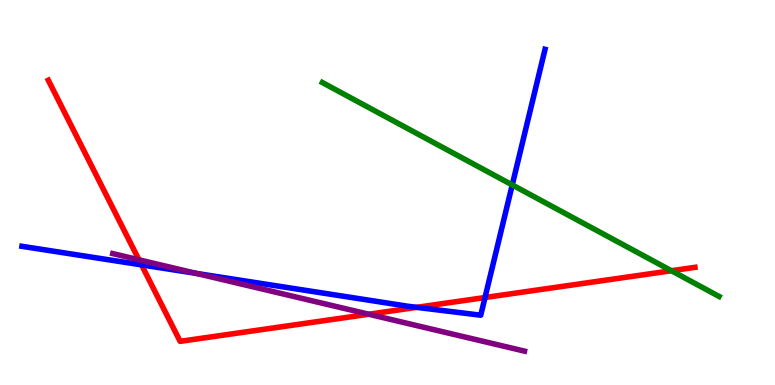[{'lines': ['blue', 'red'], 'intersections': [{'x': 1.83, 'y': 3.12}, {'x': 5.38, 'y': 2.02}, {'x': 6.26, 'y': 2.27}]}, {'lines': ['green', 'red'], 'intersections': [{'x': 8.66, 'y': 2.97}]}, {'lines': ['purple', 'red'], 'intersections': [{'x': 1.79, 'y': 3.25}, {'x': 4.76, 'y': 1.84}]}, {'lines': ['blue', 'green'], 'intersections': [{'x': 6.61, 'y': 5.2}]}, {'lines': ['blue', 'purple'], 'intersections': [{'x': 2.53, 'y': 2.9}]}, {'lines': ['green', 'purple'], 'intersections': []}]